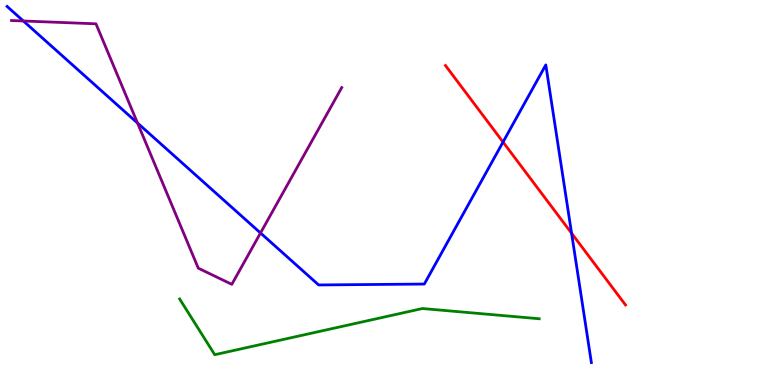[{'lines': ['blue', 'red'], 'intersections': [{'x': 6.49, 'y': 6.31}, {'x': 7.38, 'y': 3.94}]}, {'lines': ['green', 'red'], 'intersections': []}, {'lines': ['purple', 'red'], 'intersections': []}, {'lines': ['blue', 'green'], 'intersections': []}, {'lines': ['blue', 'purple'], 'intersections': [{'x': 0.301, 'y': 9.45}, {'x': 1.77, 'y': 6.8}, {'x': 3.36, 'y': 3.95}]}, {'lines': ['green', 'purple'], 'intersections': []}]